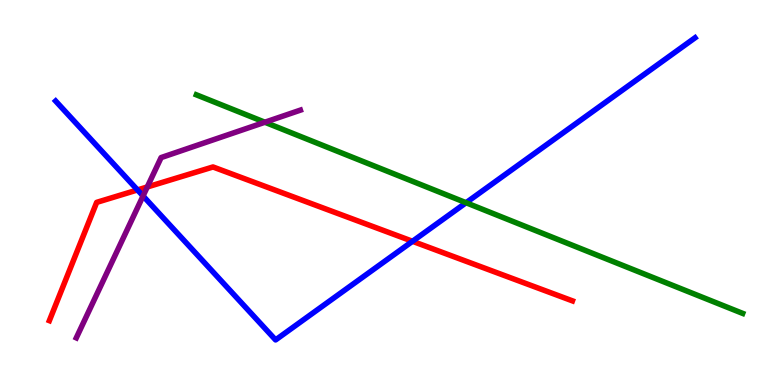[{'lines': ['blue', 'red'], 'intersections': [{'x': 1.77, 'y': 5.07}, {'x': 5.32, 'y': 3.73}]}, {'lines': ['green', 'red'], 'intersections': []}, {'lines': ['purple', 'red'], 'intersections': [{'x': 1.9, 'y': 5.14}]}, {'lines': ['blue', 'green'], 'intersections': [{'x': 6.01, 'y': 4.73}]}, {'lines': ['blue', 'purple'], 'intersections': [{'x': 1.85, 'y': 4.91}]}, {'lines': ['green', 'purple'], 'intersections': [{'x': 3.42, 'y': 6.83}]}]